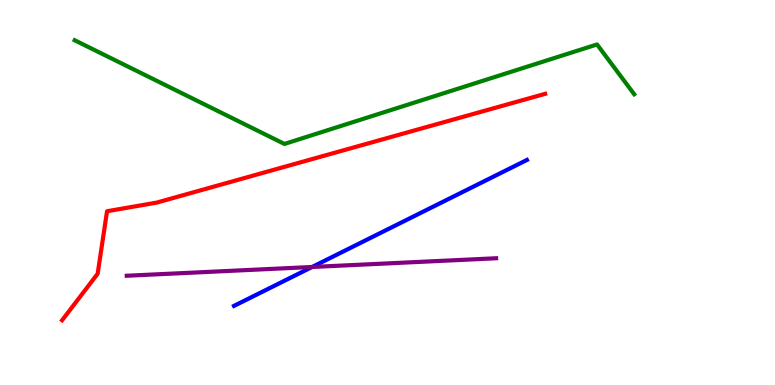[{'lines': ['blue', 'red'], 'intersections': []}, {'lines': ['green', 'red'], 'intersections': []}, {'lines': ['purple', 'red'], 'intersections': []}, {'lines': ['blue', 'green'], 'intersections': []}, {'lines': ['blue', 'purple'], 'intersections': [{'x': 4.03, 'y': 3.07}]}, {'lines': ['green', 'purple'], 'intersections': []}]